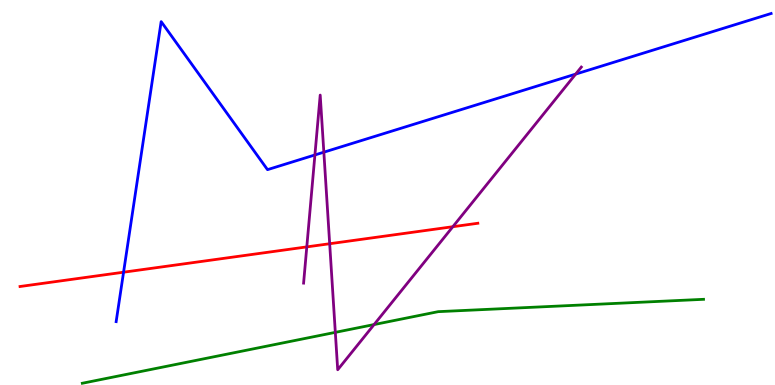[{'lines': ['blue', 'red'], 'intersections': [{'x': 1.59, 'y': 2.93}]}, {'lines': ['green', 'red'], 'intersections': []}, {'lines': ['purple', 'red'], 'intersections': [{'x': 3.96, 'y': 3.59}, {'x': 4.25, 'y': 3.67}, {'x': 5.84, 'y': 4.11}]}, {'lines': ['blue', 'green'], 'intersections': []}, {'lines': ['blue', 'purple'], 'intersections': [{'x': 4.06, 'y': 5.98}, {'x': 4.18, 'y': 6.05}, {'x': 7.43, 'y': 8.08}]}, {'lines': ['green', 'purple'], 'intersections': [{'x': 4.33, 'y': 1.37}, {'x': 4.83, 'y': 1.57}]}]